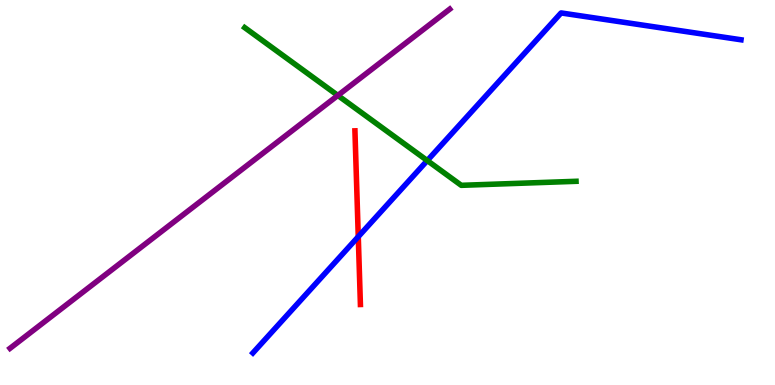[{'lines': ['blue', 'red'], 'intersections': [{'x': 4.62, 'y': 3.85}]}, {'lines': ['green', 'red'], 'intersections': []}, {'lines': ['purple', 'red'], 'intersections': []}, {'lines': ['blue', 'green'], 'intersections': [{'x': 5.51, 'y': 5.83}]}, {'lines': ['blue', 'purple'], 'intersections': []}, {'lines': ['green', 'purple'], 'intersections': [{'x': 4.36, 'y': 7.52}]}]